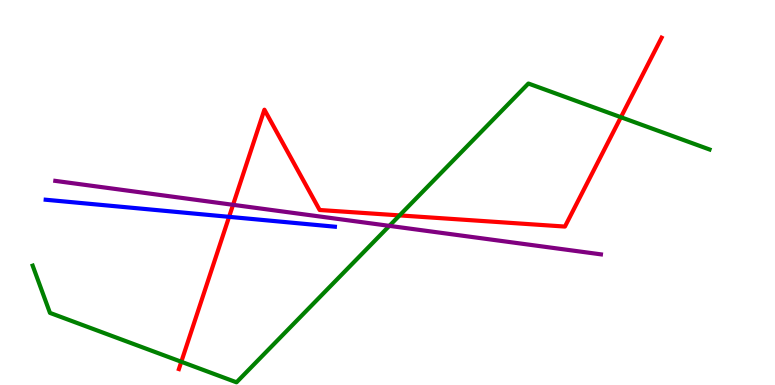[{'lines': ['blue', 'red'], 'intersections': [{'x': 2.96, 'y': 4.37}]}, {'lines': ['green', 'red'], 'intersections': [{'x': 2.34, 'y': 0.604}, {'x': 5.16, 'y': 4.41}, {'x': 8.01, 'y': 6.96}]}, {'lines': ['purple', 'red'], 'intersections': [{'x': 3.01, 'y': 4.68}]}, {'lines': ['blue', 'green'], 'intersections': []}, {'lines': ['blue', 'purple'], 'intersections': []}, {'lines': ['green', 'purple'], 'intersections': [{'x': 5.02, 'y': 4.13}]}]